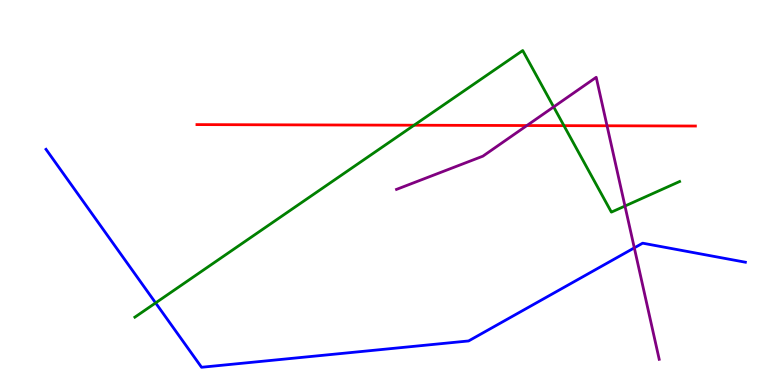[{'lines': ['blue', 'red'], 'intersections': []}, {'lines': ['green', 'red'], 'intersections': [{'x': 5.34, 'y': 6.75}, {'x': 7.28, 'y': 6.74}]}, {'lines': ['purple', 'red'], 'intersections': [{'x': 6.8, 'y': 6.74}, {'x': 7.83, 'y': 6.73}]}, {'lines': ['blue', 'green'], 'intersections': [{'x': 2.01, 'y': 2.13}]}, {'lines': ['blue', 'purple'], 'intersections': [{'x': 8.18, 'y': 3.56}]}, {'lines': ['green', 'purple'], 'intersections': [{'x': 7.14, 'y': 7.22}, {'x': 8.06, 'y': 4.65}]}]